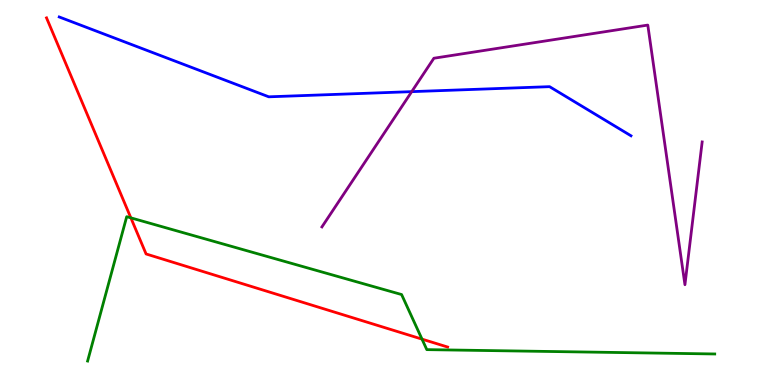[{'lines': ['blue', 'red'], 'intersections': []}, {'lines': ['green', 'red'], 'intersections': [{'x': 1.69, 'y': 4.34}, {'x': 5.45, 'y': 1.19}]}, {'lines': ['purple', 'red'], 'intersections': []}, {'lines': ['blue', 'green'], 'intersections': []}, {'lines': ['blue', 'purple'], 'intersections': [{'x': 5.31, 'y': 7.62}]}, {'lines': ['green', 'purple'], 'intersections': []}]